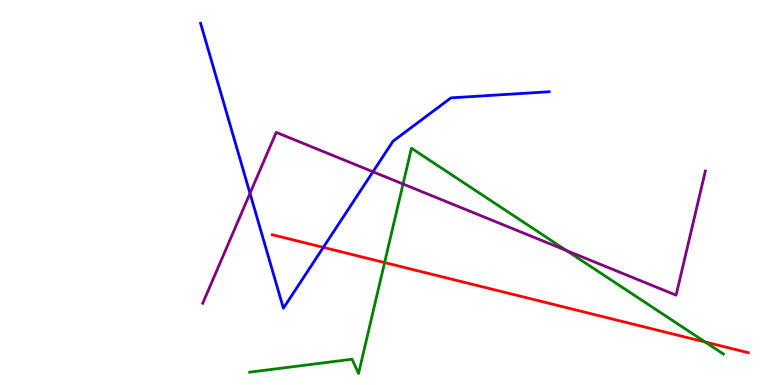[{'lines': ['blue', 'red'], 'intersections': [{'x': 4.17, 'y': 3.57}]}, {'lines': ['green', 'red'], 'intersections': [{'x': 4.96, 'y': 3.18}, {'x': 9.1, 'y': 1.12}]}, {'lines': ['purple', 'red'], 'intersections': []}, {'lines': ['blue', 'green'], 'intersections': []}, {'lines': ['blue', 'purple'], 'intersections': [{'x': 3.23, 'y': 4.98}, {'x': 4.81, 'y': 5.54}]}, {'lines': ['green', 'purple'], 'intersections': [{'x': 5.2, 'y': 5.22}, {'x': 7.31, 'y': 3.49}]}]